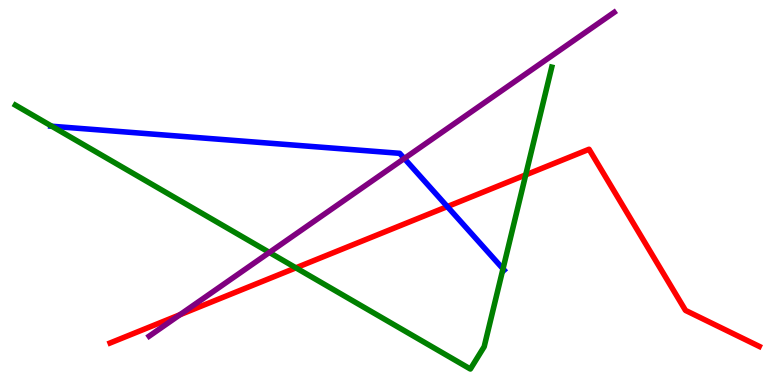[{'lines': ['blue', 'red'], 'intersections': [{'x': 5.77, 'y': 4.63}]}, {'lines': ['green', 'red'], 'intersections': [{'x': 3.82, 'y': 3.04}, {'x': 6.78, 'y': 5.46}]}, {'lines': ['purple', 'red'], 'intersections': [{'x': 2.32, 'y': 1.82}]}, {'lines': ['blue', 'green'], 'intersections': [{'x': 0.668, 'y': 6.72}, {'x': 6.49, 'y': 3.02}]}, {'lines': ['blue', 'purple'], 'intersections': [{'x': 5.22, 'y': 5.88}]}, {'lines': ['green', 'purple'], 'intersections': [{'x': 3.48, 'y': 3.44}]}]